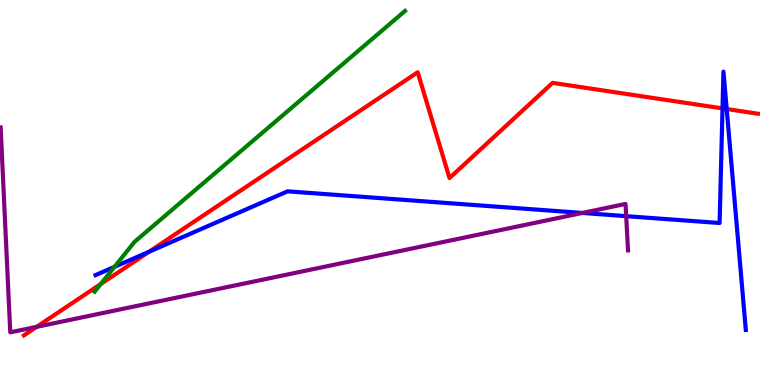[{'lines': ['blue', 'red'], 'intersections': [{'x': 1.92, 'y': 3.46}, {'x': 9.32, 'y': 7.18}, {'x': 9.38, 'y': 7.17}]}, {'lines': ['green', 'red'], 'intersections': [{'x': 1.3, 'y': 2.62}]}, {'lines': ['purple', 'red'], 'intersections': [{'x': 0.473, 'y': 1.51}]}, {'lines': ['blue', 'green'], 'intersections': [{'x': 1.48, 'y': 3.07}]}, {'lines': ['blue', 'purple'], 'intersections': [{'x': 7.51, 'y': 4.47}, {'x': 8.08, 'y': 4.39}]}, {'lines': ['green', 'purple'], 'intersections': []}]